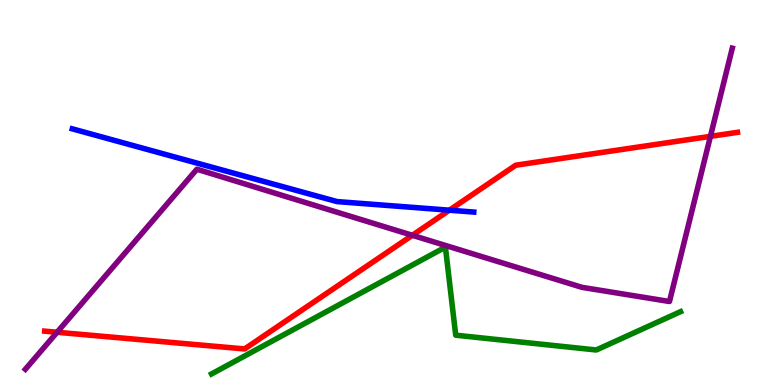[{'lines': ['blue', 'red'], 'intersections': [{'x': 5.8, 'y': 4.54}]}, {'lines': ['green', 'red'], 'intersections': []}, {'lines': ['purple', 'red'], 'intersections': [{'x': 0.737, 'y': 1.37}, {'x': 5.32, 'y': 3.89}, {'x': 9.17, 'y': 6.46}]}, {'lines': ['blue', 'green'], 'intersections': []}, {'lines': ['blue', 'purple'], 'intersections': []}, {'lines': ['green', 'purple'], 'intersections': []}]